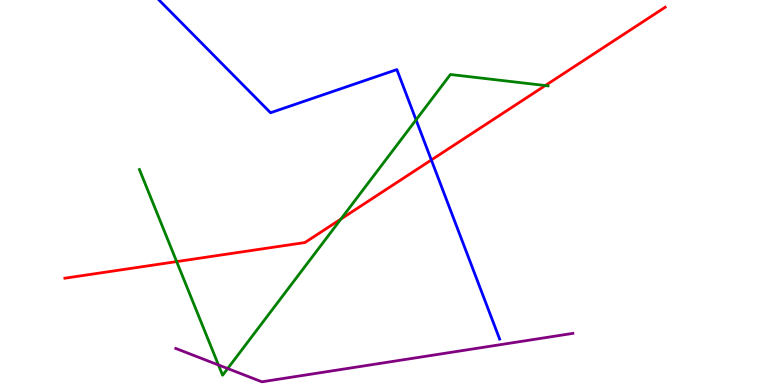[{'lines': ['blue', 'red'], 'intersections': [{'x': 5.57, 'y': 5.84}]}, {'lines': ['green', 'red'], 'intersections': [{'x': 2.28, 'y': 3.21}, {'x': 4.4, 'y': 4.31}, {'x': 7.04, 'y': 7.78}]}, {'lines': ['purple', 'red'], 'intersections': []}, {'lines': ['blue', 'green'], 'intersections': [{'x': 5.37, 'y': 6.89}]}, {'lines': ['blue', 'purple'], 'intersections': []}, {'lines': ['green', 'purple'], 'intersections': [{'x': 2.82, 'y': 0.52}, {'x': 2.94, 'y': 0.427}]}]